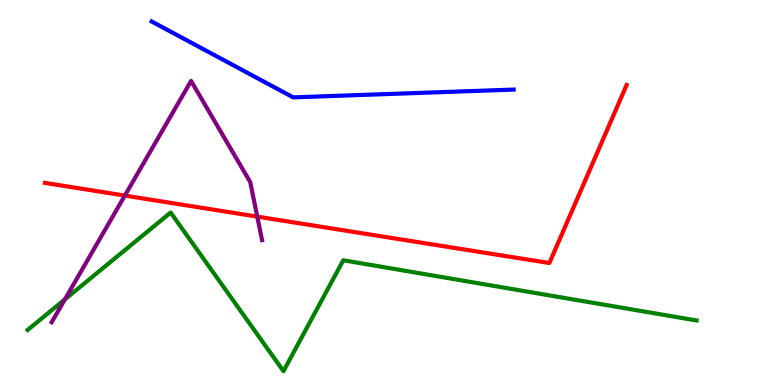[{'lines': ['blue', 'red'], 'intersections': []}, {'lines': ['green', 'red'], 'intersections': []}, {'lines': ['purple', 'red'], 'intersections': [{'x': 1.61, 'y': 4.92}, {'x': 3.32, 'y': 4.37}]}, {'lines': ['blue', 'green'], 'intersections': []}, {'lines': ['blue', 'purple'], 'intersections': []}, {'lines': ['green', 'purple'], 'intersections': [{'x': 0.837, 'y': 2.22}]}]